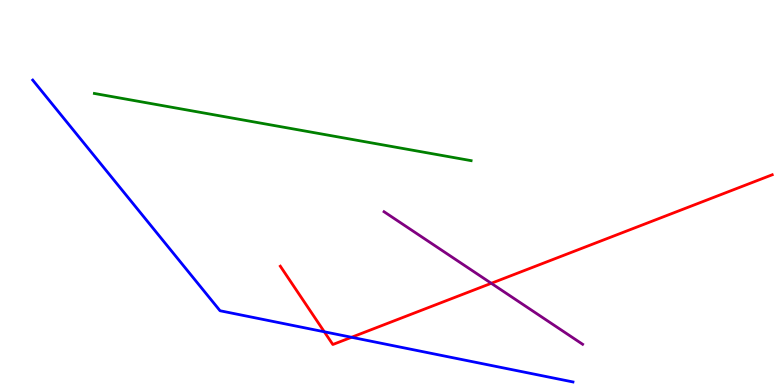[{'lines': ['blue', 'red'], 'intersections': [{'x': 4.18, 'y': 1.38}, {'x': 4.54, 'y': 1.24}]}, {'lines': ['green', 'red'], 'intersections': []}, {'lines': ['purple', 'red'], 'intersections': [{'x': 6.34, 'y': 2.64}]}, {'lines': ['blue', 'green'], 'intersections': []}, {'lines': ['blue', 'purple'], 'intersections': []}, {'lines': ['green', 'purple'], 'intersections': []}]